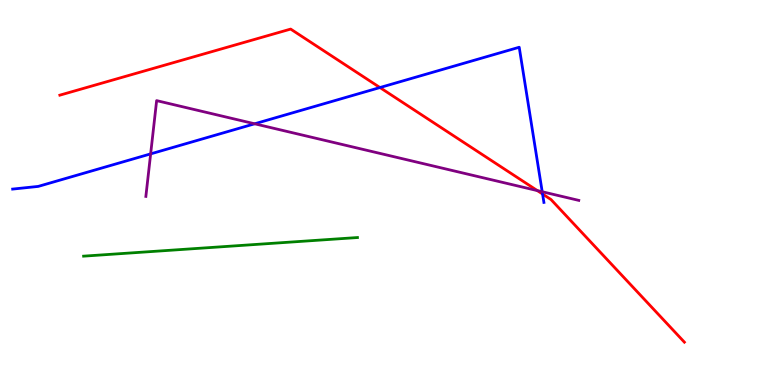[{'lines': ['blue', 'red'], 'intersections': [{'x': 4.9, 'y': 7.73}, {'x': 7.0, 'y': 4.96}]}, {'lines': ['green', 'red'], 'intersections': []}, {'lines': ['purple', 'red'], 'intersections': [{'x': 6.93, 'y': 5.05}]}, {'lines': ['blue', 'green'], 'intersections': []}, {'lines': ['blue', 'purple'], 'intersections': [{'x': 1.94, 'y': 6.0}, {'x': 3.29, 'y': 6.78}, {'x': 7.0, 'y': 5.02}]}, {'lines': ['green', 'purple'], 'intersections': []}]